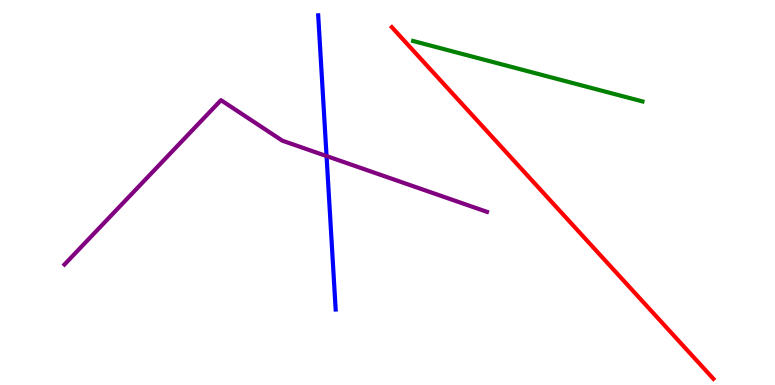[{'lines': ['blue', 'red'], 'intersections': []}, {'lines': ['green', 'red'], 'intersections': []}, {'lines': ['purple', 'red'], 'intersections': []}, {'lines': ['blue', 'green'], 'intersections': []}, {'lines': ['blue', 'purple'], 'intersections': [{'x': 4.21, 'y': 5.95}]}, {'lines': ['green', 'purple'], 'intersections': []}]